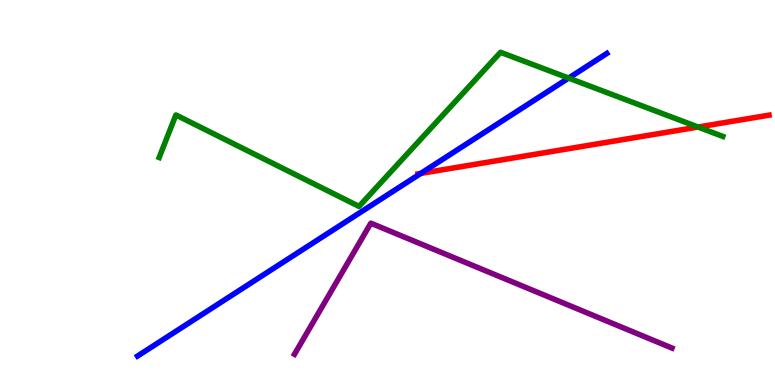[{'lines': ['blue', 'red'], 'intersections': [{'x': 5.43, 'y': 5.5}]}, {'lines': ['green', 'red'], 'intersections': [{'x': 9.01, 'y': 6.7}]}, {'lines': ['purple', 'red'], 'intersections': []}, {'lines': ['blue', 'green'], 'intersections': [{'x': 7.34, 'y': 7.97}]}, {'lines': ['blue', 'purple'], 'intersections': []}, {'lines': ['green', 'purple'], 'intersections': []}]